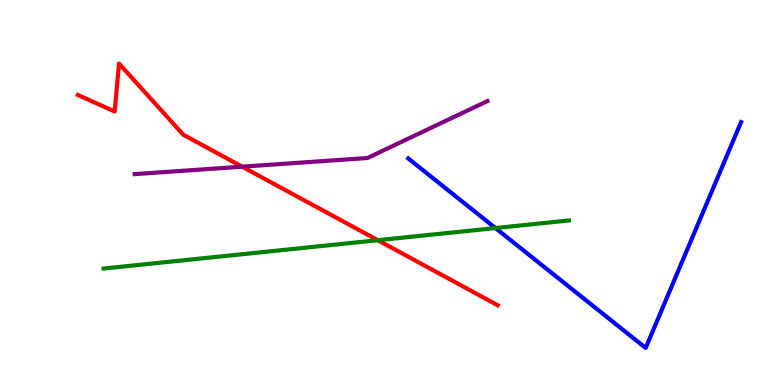[{'lines': ['blue', 'red'], 'intersections': []}, {'lines': ['green', 'red'], 'intersections': [{'x': 4.87, 'y': 3.76}]}, {'lines': ['purple', 'red'], 'intersections': [{'x': 3.12, 'y': 5.67}]}, {'lines': ['blue', 'green'], 'intersections': [{'x': 6.39, 'y': 4.08}]}, {'lines': ['blue', 'purple'], 'intersections': []}, {'lines': ['green', 'purple'], 'intersections': []}]